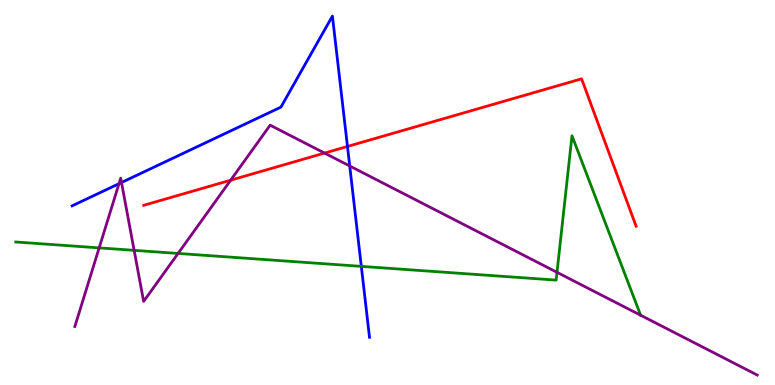[{'lines': ['blue', 'red'], 'intersections': [{'x': 4.48, 'y': 6.2}]}, {'lines': ['green', 'red'], 'intersections': []}, {'lines': ['purple', 'red'], 'intersections': [{'x': 2.98, 'y': 5.32}, {'x': 4.19, 'y': 6.02}]}, {'lines': ['blue', 'green'], 'intersections': [{'x': 4.66, 'y': 3.08}]}, {'lines': ['blue', 'purple'], 'intersections': [{'x': 1.54, 'y': 5.23}, {'x': 1.57, 'y': 5.26}, {'x': 4.51, 'y': 5.69}]}, {'lines': ['green', 'purple'], 'intersections': [{'x': 1.28, 'y': 3.56}, {'x': 1.73, 'y': 3.5}, {'x': 2.3, 'y': 3.42}, {'x': 7.19, 'y': 2.93}, {'x': 8.27, 'y': 1.81}]}]